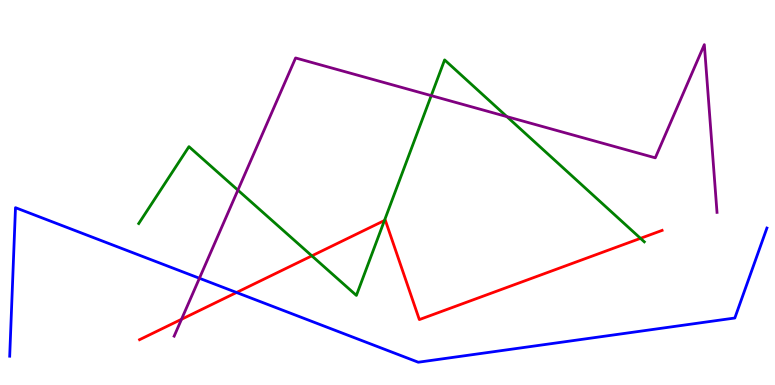[{'lines': ['blue', 'red'], 'intersections': [{'x': 3.05, 'y': 2.4}]}, {'lines': ['green', 'red'], 'intersections': [{'x': 4.02, 'y': 3.35}, {'x': 4.96, 'y': 4.27}, {'x': 8.26, 'y': 3.81}]}, {'lines': ['purple', 'red'], 'intersections': [{'x': 2.34, 'y': 1.71}]}, {'lines': ['blue', 'green'], 'intersections': []}, {'lines': ['blue', 'purple'], 'intersections': [{'x': 2.57, 'y': 2.77}]}, {'lines': ['green', 'purple'], 'intersections': [{'x': 3.07, 'y': 5.06}, {'x': 5.56, 'y': 7.52}, {'x': 6.54, 'y': 6.97}]}]